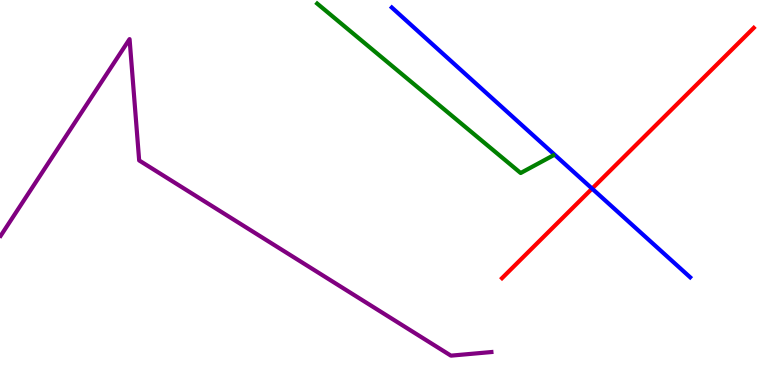[{'lines': ['blue', 'red'], 'intersections': [{'x': 7.64, 'y': 5.1}]}, {'lines': ['green', 'red'], 'intersections': []}, {'lines': ['purple', 'red'], 'intersections': []}, {'lines': ['blue', 'green'], 'intersections': []}, {'lines': ['blue', 'purple'], 'intersections': []}, {'lines': ['green', 'purple'], 'intersections': []}]